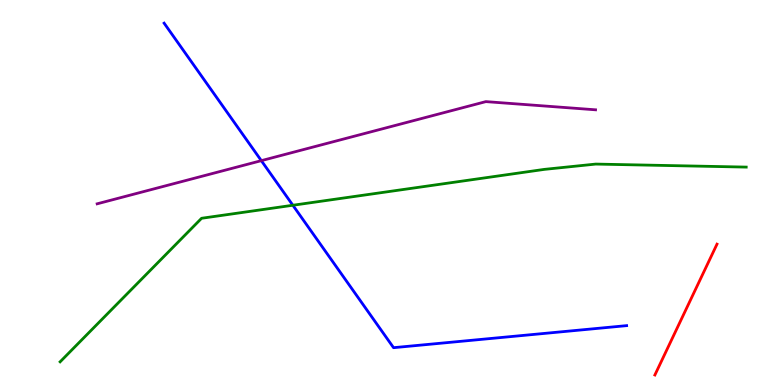[{'lines': ['blue', 'red'], 'intersections': []}, {'lines': ['green', 'red'], 'intersections': []}, {'lines': ['purple', 'red'], 'intersections': []}, {'lines': ['blue', 'green'], 'intersections': [{'x': 3.78, 'y': 4.67}]}, {'lines': ['blue', 'purple'], 'intersections': [{'x': 3.37, 'y': 5.83}]}, {'lines': ['green', 'purple'], 'intersections': []}]